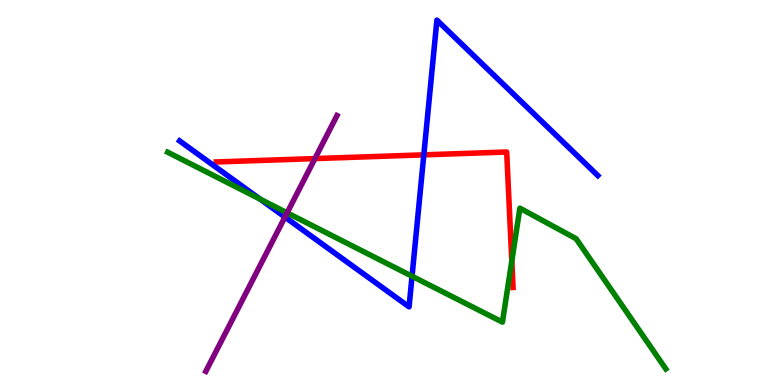[{'lines': ['blue', 'red'], 'intersections': [{'x': 5.47, 'y': 5.98}]}, {'lines': ['green', 'red'], 'intersections': [{'x': 6.6, 'y': 3.22}]}, {'lines': ['purple', 'red'], 'intersections': [{'x': 4.06, 'y': 5.88}]}, {'lines': ['blue', 'green'], 'intersections': [{'x': 3.36, 'y': 4.83}, {'x': 5.32, 'y': 2.82}]}, {'lines': ['blue', 'purple'], 'intersections': [{'x': 3.68, 'y': 4.36}]}, {'lines': ['green', 'purple'], 'intersections': [{'x': 3.7, 'y': 4.47}]}]